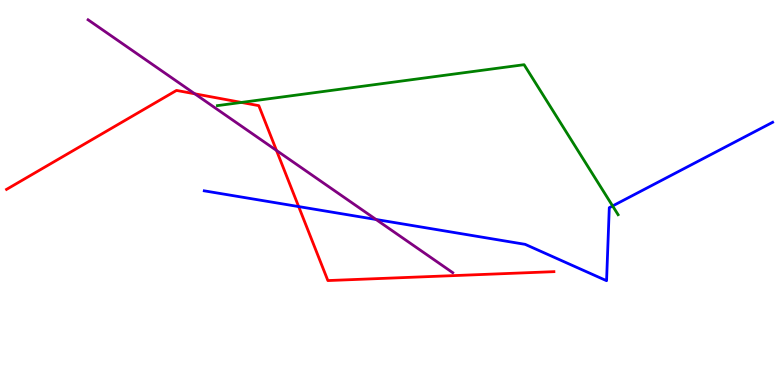[{'lines': ['blue', 'red'], 'intersections': [{'x': 3.85, 'y': 4.63}]}, {'lines': ['green', 'red'], 'intersections': [{'x': 3.11, 'y': 7.34}]}, {'lines': ['purple', 'red'], 'intersections': [{'x': 2.51, 'y': 7.56}, {'x': 3.57, 'y': 6.09}]}, {'lines': ['blue', 'green'], 'intersections': [{'x': 7.9, 'y': 4.65}]}, {'lines': ['blue', 'purple'], 'intersections': [{'x': 4.85, 'y': 4.3}]}, {'lines': ['green', 'purple'], 'intersections': []}]